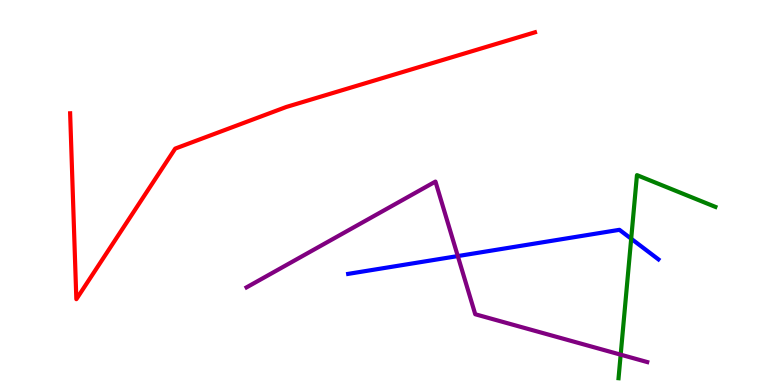[{'lines': ['blue', 'red'], 'intersections': []}, {'lines': ['green', 'red'], 'intersections': []}, {'lines': ['purple', 'red'], 'intersections': []}, {'lines': ['blue', 'green'], 'intersections': [{'x': 8.14, 'y': 3.8}]}, {'lines': ['blue', 'purple'], 'intersections': [{'x': 5.91, 'y': 3.35}]}, {'lines': ['green', 'purple'], 'intersections': [{'x': 8.01, 'y': 0.788}]}]